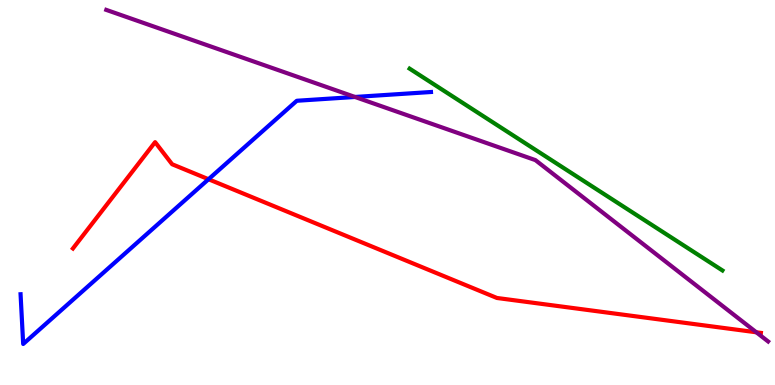[{'lines': ['blue', 'red'], 'intersections': [{'x': 2.69, 'y': 5.34}]}, {'lines': ['green', 'red'], 'intersections': []}, {'lines': ['purple', 'red'], 'intersections': [{'x': 9.76, 'y': 1.37}]}, {'lines': ['blue', 'green'], 'intersections': []}, {'lines': ['blue', 'purple'], 'intersections': [{'x': 4.58, 'y': 7.48}]}, {'lines': ['green', 'purple'], 'intersections': []}]